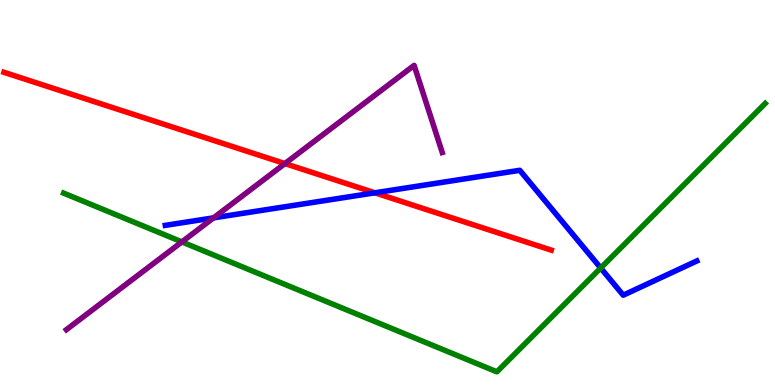[{'lines': ['blue', 'red'], 'intersections': [{'x': 4.84, 'y': 4.99}]}, {'lines': ['green', 'red'], 'intersections': []}, {'lines': ['purple', 'red'], 'intersections': [{'x': 3.68, 'y': 5.75}]}, {'lines': ['blue', 'green'], 'intersections': [{'x': 7.75, 'y': 3.04}]}, {'lines': ['blue', 'purple'], 'intersections': [{'x': 2.75, 'y': 4.34}]}, {'lines': ['green', 'purple'], 'intersections': [{'x': 2.35, 'y': 3.72}]}]